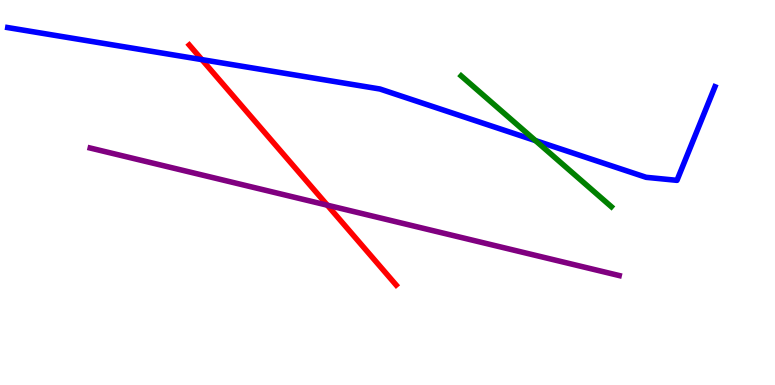[{'lines': ['blue', 'red'], 'intersections': [{'x': 2.6, 'y': 8.45}]}, {'lines': ['green', 'red'], 'intersections': []}, {'lines': ['purple', 'red'], 'intersections': [{'x': 4.22, 'y': 4.67}]}, {'lines': ['blue', 'green'], 'intersections': [{'x': 6.91, 'y': 6.35}]}, {'lines': ['blue', 'purple'], 'intersections': []}, {'lines': ['green', 'purple'], 'intersections': []}]